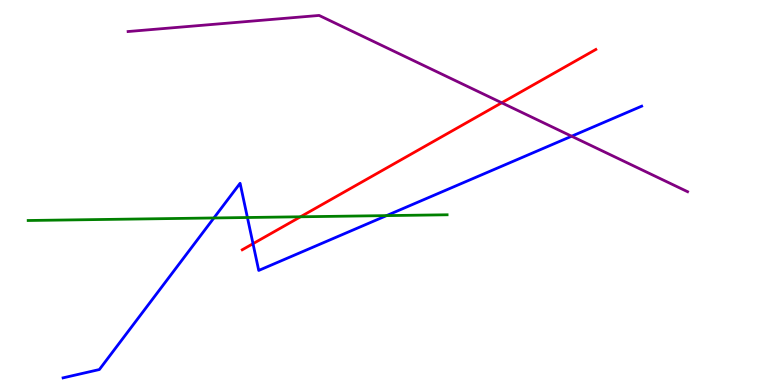[{'lines': ['blue', 'red'], 'intersections': [{'x': 3.26, 'y': 3.67}]}, {'lines': ['green', 'red'], 'intersections': [{'x': 3.88, 'y': 4.37}]}, {'lines': ['purple', 'red'], 'intersections': [{'x': 6.47, 'y': 7.33}]}, {'lines': ['blue', 'green'], 'intersections': [{'x': 2.76, 'y': 4.34}, {'x': 3.19, 'y': 4.35}, {'x': 4.99, 'y': 4.4}]}, {'lines': ['blue', 'purple'], 'intersections': [{'x': 7.38, 'y': 6.46}]}, {'lines': ['green', 'purple'], 'intersections': []}]